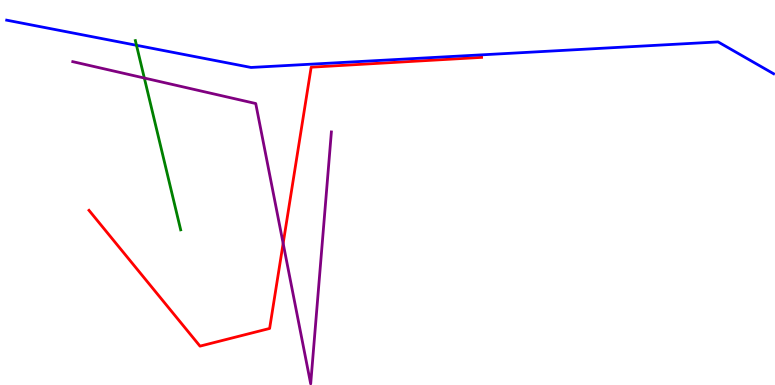[{'lines': ['blue', 'red'], 'intersections': []}, {'lines': ['green', 'red'], 'intersections': []}, {'lines': ['purple', 'red'], 'intersections': [{'x': 3.65, 'y': 3.68}]}, {'lines': ['blue', 'green'], 'intersections': [{'x': 1.76, 'y': 8.82}]}, {'lines': ['blue', 'purple'], 'intersections': []}, {'lines': ['green', 'purple'], 'intersections': [{'x': 1.86, 'y': 7.97}]}]